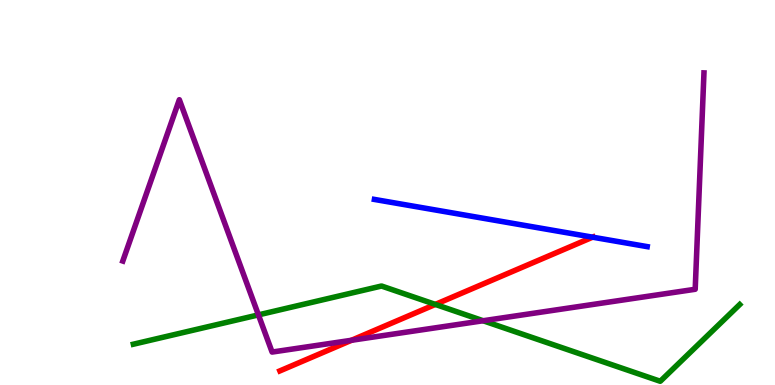[{'lines': ['blue', 'red'], 'intersections': [{'x': 7.65, 'y': 3.84}]}, {'lines': ['green', 'red'], 'intersections': [{'x': 5.62, 'y': 2.09}]}, {'lines': ['purple', 'red'], 'intersections': [{'x': 4.54, 'y': 1.16}]}, {'lines': ['blue', 'green'], 'intersections': []}, {'lines': ['blue', 'purple'], 'intersections': []}, {'lines': ['green', 'purple'], 'intersections': [{'x': 3.33, 'y': 1.82}, {'x': 6.23, 'y': 1.67}]}]